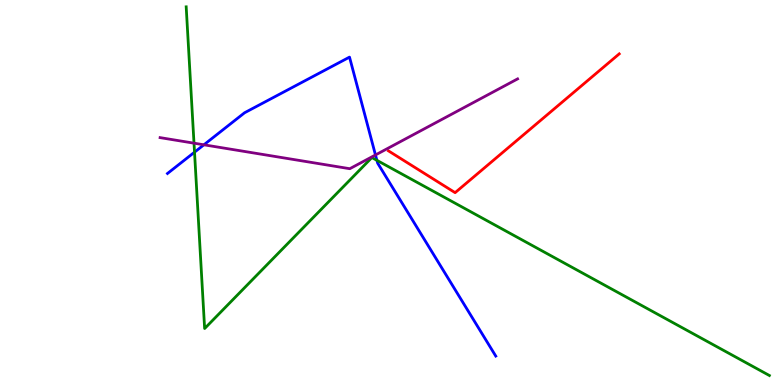[{'lines': ['blue', 'red'], 'intersections': []}, {'lines': ['green', 'red'], 'intersections': []}, {'lines': ['purple', 'red'], 'intersections': []}, {'lines': ['blue', 'green'], 'intersections': [{'x': 2.51, 'y': 6.05}, {'x': 4.86, 'y': 5.84}]}, {'lines': ['blue', 'purple'], 'intersections': [{'x': 2.63, 'y': 6.24}, {'x': 4.84, 'y': 5.98}]}, {'lines': ['green', 'purple'], 'intersections': [{'x': 2.5, 'y': 6.28}]}]